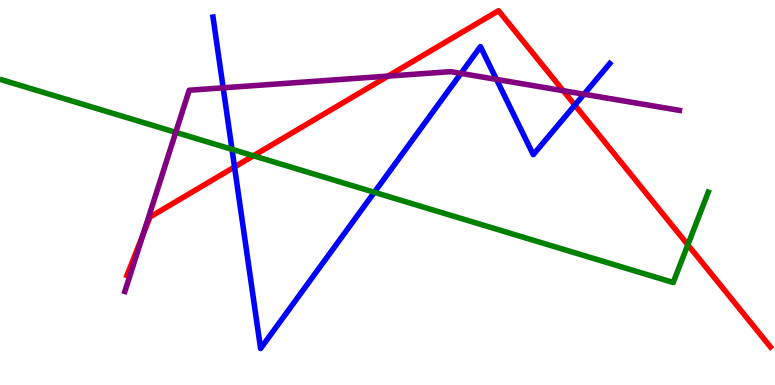[{'lines': ['blue', 'red'], 'intersections': [{'x': 3.03, 'y': 5.66}, {'x': 7.42, 'y': 7.27}]}, {'lines': ['green', 'red'], 'intersections': [{'x': 3.27, 'y': 5.95}, {'x': 8.88, 'y': 3.64}]}, {'lines': ['purple', 'red'], 'intersections': [{'x': 1.85, 'y': 3.9}, {'x': 5.01, 'y': 8.02}, {'x': 7.27, 'y': 7.64}]}, {'lines': ['blue', 'green'], 'intersections': [{'x': 2.99, 'y': 6.12}, {'x': 4.83, 'y': 5.01}]}, {'lines': ['blue', 'purple'], 'intersections': [{'x': 2.88, 'y': 7.72}, {'x': 5.95, 'y': 8.09}, {'x': 6.41, 'y': 7.94}, {'x': 7.54, 'y': 7.55}]}, {'lines': ['green', 'purple'], 'intersections': [{'x': 2.27, 'y': 6.56}]}]